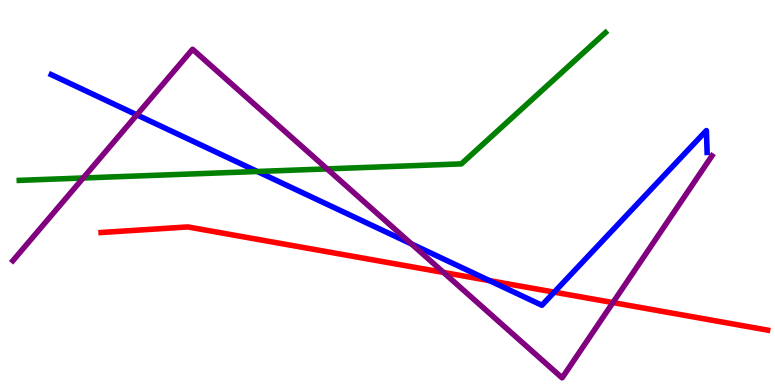[{'lines': ['blue', 'red'], 'intersections': [{'x': 6.32, 'y': 2.71}, {'x': 7.15, 'y': 2.41}]}, {'lines': ['green', 'red'], 'intersections': []}, {'lines': ['purple', 'red'], 'intersections': [{'x': 5.72, 'y': 2.92}, {'x': 7.91, 'y': 2.14}]}, {'lines': ['blue', 'green'], 'intersections': [{'x': 3.32, 'y': 5.55}]}, {'lines': ['blue', 'purple'], 'intersections': [{'x': 1.77, 'y': 7.02}, {'x': 5.31, 'y': 3.66}]}, {'lines': ['green', 'purple'], 'intersections': [{'x': 1.07, 'y': 5.38}, {'x': 4.22, 'y': 5.61}]}]